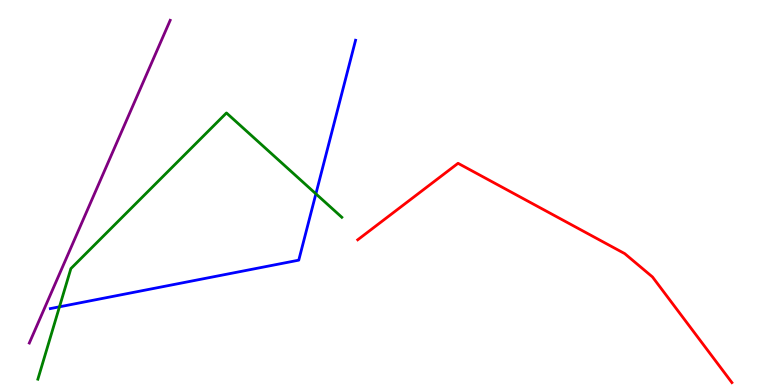[{'lines': ['blue', 'red'], 'intersections': []}, {'lines': ['green', 'red'], 'intersections': []}, {'lines': ['purple', 'red'], 'intersections': []}, {'lines': ['blue', 'green'], 'intersections': [{'x': 0.767, 'y': 2.03}, {'x': 4.08, 'y': 4.97}]}, {'lines': ['blue', 'purple'], 'intersections': []}, {'lines': ['green', 'purple'], 'intersections': []}]